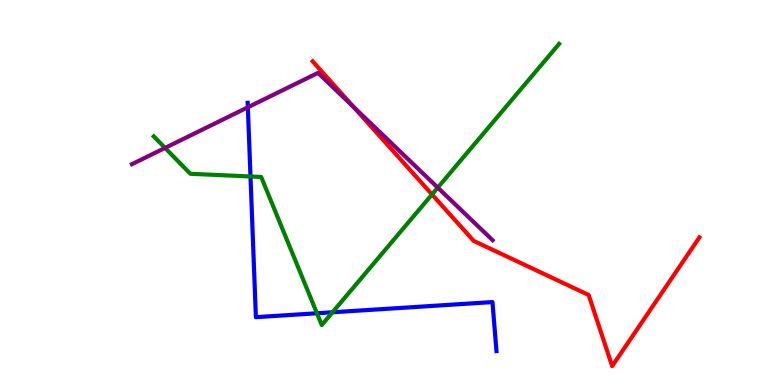[{'lines': ['blue', 'red'], 'intersections': []}, {'lines': ['green', 'red'], 'intersections': [{'x': 5.57, 'y': 4.95}]}, {'lines': ['purple', 'red'], 'intersections': [{'x': 4.56, 'y': 7.22}]}, {'lines': ['blue', 'green'], 'intersections': [{'x': 3.23, 'y': 5.42}, {'x': 4.09, 'y': 1.86}, {'x': 4.29, 'y': 1.89}]}, {'lines': ['blue', 'purple'], 'intersections': [{'x': 3.2, 'y': 7.21}]}, {'lines': ['green', 'purple'], 'intersections': [{'x': 2.13, 'y': 6.16}, {'x': 5.65, 'y': 5.13}]}]